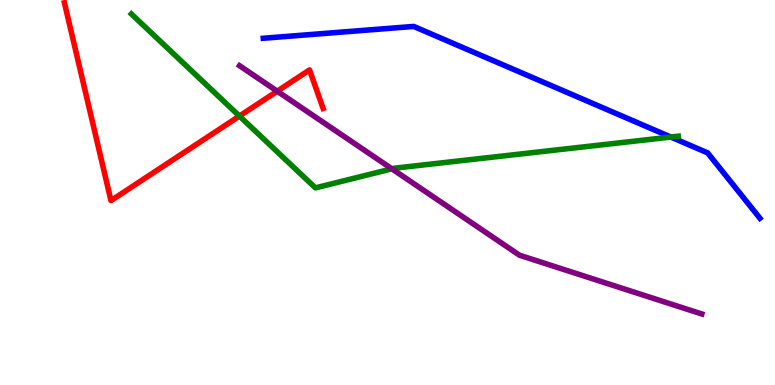[{'lines': ['blue', 'red'], 'intersections': []}, {'lines': ['green', 'red'], 'intersections': [{'x': 3.09, 'y': 6.99}]}, {'lines': ['purple', 'red'], 'intersections': [{'x': 3.58, 'y': 7.63}]}, {'lines': ['blue', 'green'], 'intersections': [{'x': 8.66, 'y': 6.44}]}, {'lines': ['blue', 'purple'], 'intersections': []}, {'lines': ['green', 'purple'], 'intersections': [{'x': 5.06, 'y': 5.61}]}]